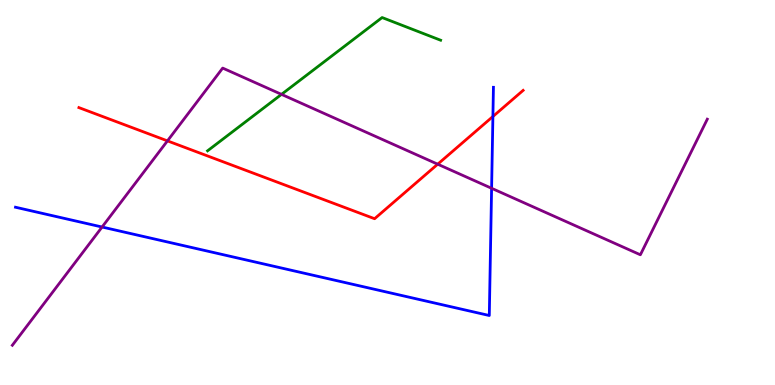[{'lines': ['blue', 'red'], 'intersections': [{'x': 6.36, 'y': 6.97}]}, {'lines': ['green', 'red'], 'intersections': []}, {'lines': ['purple', 'red'], 'intersections': [{'x': 2.16, 'y': 6.34}, {'x': 5.65, 'y': 5.74}]}, {'lines': ['blue', 'green'], 'intersections': []}, {'lines': ['blue', 'purple'], 'intersections': [{'x': 1.32, 'y': 4.1}, {'x': 6.34, 'y': 5.11}]}, {'lines': ['green', 'purple'], 'intersections': [{'x': 3.63, 'y': 7.55}]}]